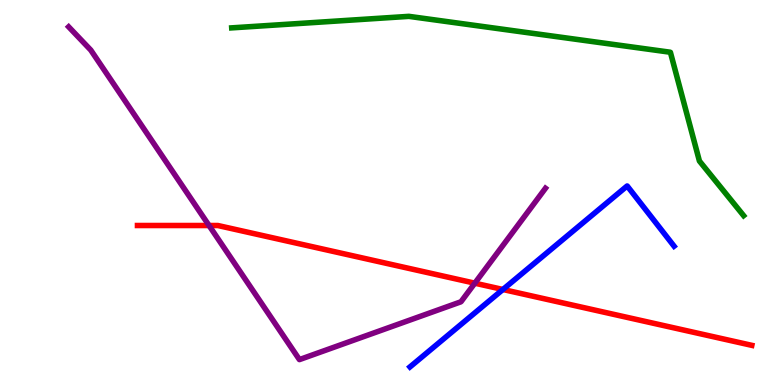[{'lines': ['blue', 'red'], 'intersections': [{'x': 6.49, 'y': 2.48}]}, {'lines': ['green', 'red'], 'intersections': []}, {'lines': ['purple', 'red'], 'intersections': [{'x': 2.7, 'y': 4.14}, {'x': 6.13, 'y': 2.64}]}, {'lines': ['blue', 'green'], 'intersections': []}, {'lines': ['blue', 'purple'], 'intersections': []}, {'lines': ['green', 'purple'], 'intersections': []}]